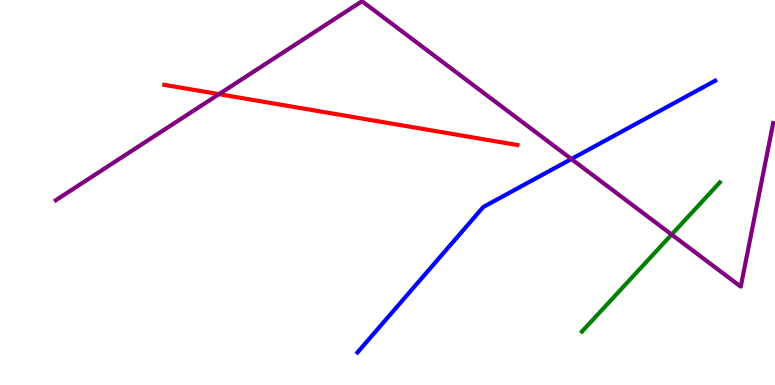[{'lines': ['blue', 'red'], 'intersections': []}, {'lines': ['green', 'red'], 'intersections': []}, {'lines': ['purple', 'red'], 'intersections': [{'x': 2.83, 'y': 7.55}]}, {'lines': ['blue', 'green'], 'intersections': []}, {'lines': ['blue', 'purple'], 'intersections': [{'x': 7.37, 'y': 5.87}]}, {'lines': ['green', 'purple'], 'intersections': [{'x': 8.67, 'y': 3.91}]}]